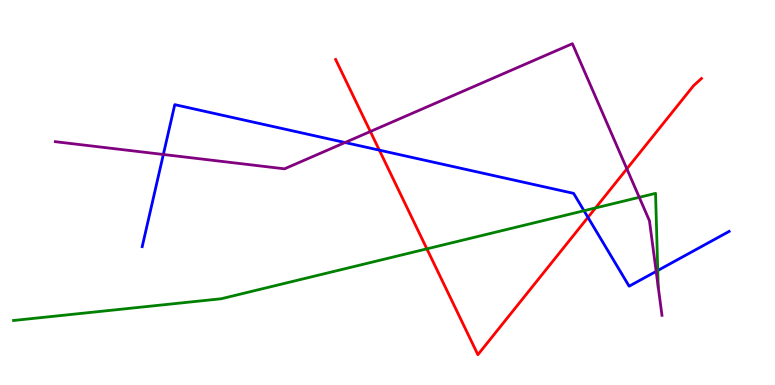[{'lines': ['blue', 'red'], 'intersections': [{'x': 4.89, 'y': 6.1}, {'x': 7.59, 'y': 4.35}]}, {'lines': ['green', 'red'], 'intersections': [{'x': 5.51, 'y': 3.54}, {'x': 7.68, 'y': 4.6}]}, {'lines': ['purple', 'red'], 'intersections': [{'x': 4.78, 'y': 6.58}, {'x': 8.09, 'y': 5.61}]}, {'lines': ['blue', 'green'], 'intersections': [{'x': 7.54, 'y': 4.53}, {'x': 8.49, 'y': 2.97}]}, {'lines': ['blue', 'purple'], 'intersections': [{'x': 2.11, 'y': 5.99}, {'x': 4.45, 'y': 6.3}, {'x': 8.47, 'y': 2.95}]}, {'lines': ['green', 'purple'], 'intersections': [{'x': 8.25, 'y': 4.87}, {'x': 8.49, 'y': 2.54}]}]